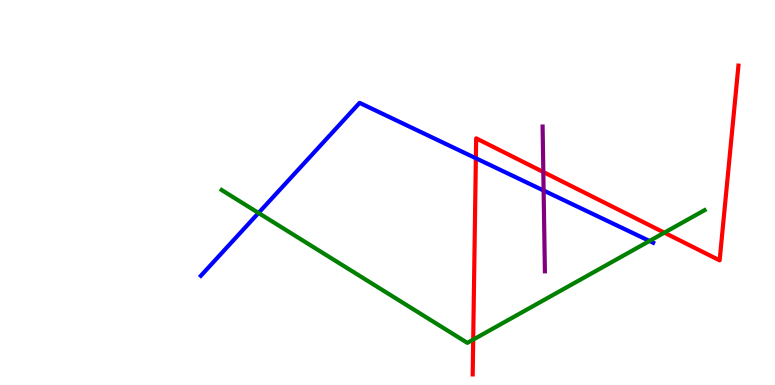[{'lines': ['blue', 'red'], 'intersections': [{'x': 6.14, 'y': 5.89}]}, {'lines': ['green', 'red'], 'intersections': [{'x': 6.11, 'y': 1.18}, {'x': 8.57, 'y': 3.96}]}, {'lines': ['purple', 'red'], 'intersections': [{'x': 7.01, 'y': 5.53}]}, {'lines': ['blue', 'green'], 'intersections': [{'x': 3.34, 'y': 4.47}, {'x': 8.38, 'y': 3.74}]}, {'lines': ['blue', 'purple'], 'intersections': [{'x': 7.01, 'y': 5.05}]}, {'lines': ['green', 'purple'], 'intersections': []}]